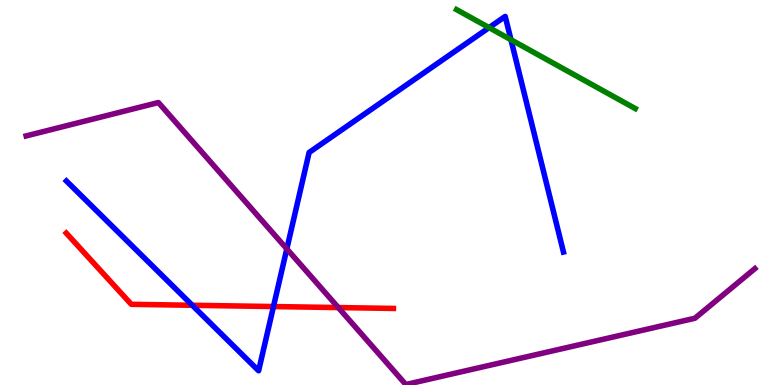[{'lines': ['blue', 'red'], 'intersections': [{'x': 2.48, 'y': 2.07}, {'x': 3.53, 'y': 2.04}]}, {'lines': ['green', 'red'], 'intersections': []}, {'lines': ['purple', 'red'], 'intersections': [{'x': 4.37, 'y': 2.01}]}, {'lines': ['blue', 'green'], 'intersections': [{'x': 6.31, 'y': 9.28}, {'x': 6.59, 'y': 8.97}]}, {'lines': ['blue', 'purple'], 'intersections': [{'x': 3.7, 'y': 3.54}]}, {'lines': ['green', 'purple'], 'intersections': []}]